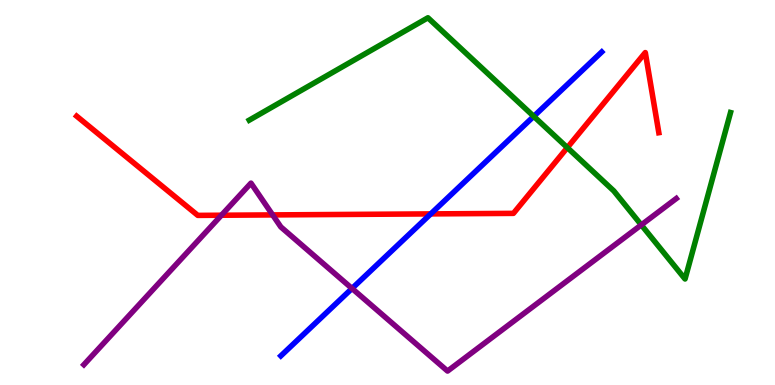[{'lines': ['blue', 'red'], 'intersections': [{'x': 5.56, 'y': 4.44}]}, {'lines': ['green', 'red'], 'intersections': [{'x': 7.32, 'y': 6.17}]}, {'lines': ['purple', 'red'], 'intersections': [{'x': 2.86, 'y': 4.41}, {'x': 3.52, 'y': 4.42}]}, {'lines': ['blue', 'green'], 'intersections': [{'x': 6.89, 'y': 6.98}]}, {'lines': ['blue', 'purple'], 'intersections': [{'x': 4.54, 'y': 2.51}]}, {'lines': ['green', 'purple'], 'intersections': [{'x': 8.27, 'y': 4.16}]}]